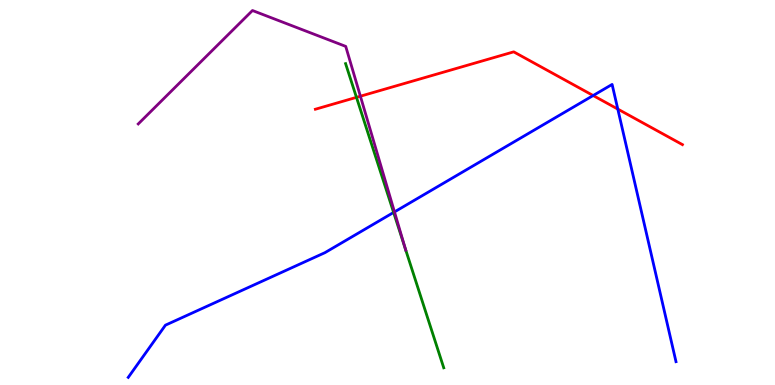[{'lines': ['blue', 'red'], 'intersections': [{'x': 7.65, 'y': 7.52}, {'x': 7.97, 'y': 7.17}]}, {'lines': ['green', 'red'], 'intersections': [{'x': 4.6, 'y': 7.47}]}, {'lines': ['purple', 'red'], 'intersections': [{'x': 4.65, 'y': 7.5}]}, {'lines': ['blue', 'green'], 'intersections': [{'x': 5.08, 'y': 4.48}]}, {'lines': ['blue', 'purple'], 'intersections': [{'x': 5.09, 'y': 4.5}]}, {'lines': ['green', 'purple'], 'intersections': [{'x': 5.23, 'y': 3.54}]}]